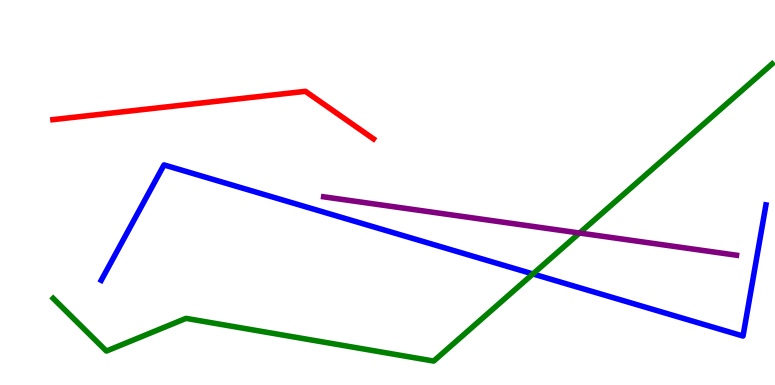[{'lines': ['blue', 'red'], 'intersections': []}, {'lines': ['green', 'red'], 'intersections': []}, {'lines': ['purple', 'red'], 'intersections': []}, {'lines': ['blue', 'green'], 'intersections': [{'x': 6.88, 'y': 2.88}]}, {'lines': ['blue', 'purple'], 'intersections': []}, {'lines': ['green', 'purple'], 'intersections': [{'x': 7.48, 'y': 3.95}]}]